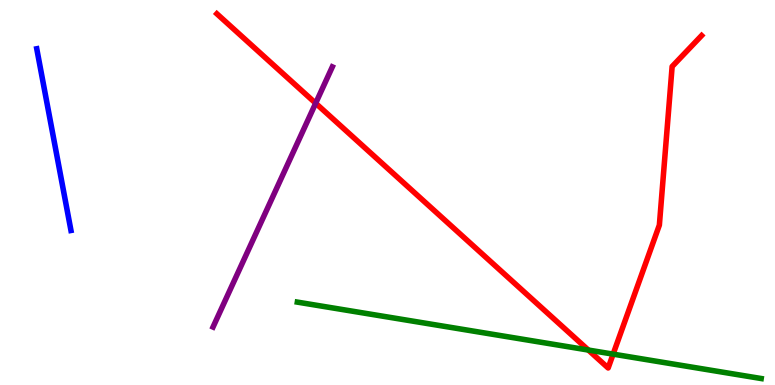[{'lines': ['blue', 'red'], 'intersections': []}, {'lines': ['green', 'red'], 'intersections': [{'x': 7.59, 'y': 0.908}, {'x': 7.91, 'y': 0.802}]}, {'lines': ['purple', 'red'], 'intersections': [{'x': 4.07, 'y': 7.32}]}, {'lines': ['blue', 'green'], 'intersections': []}, {'lines': ['blue', 'purple'], 'intersections': []}, {'lines': ['green', 'purple'], 'intersections': []}]